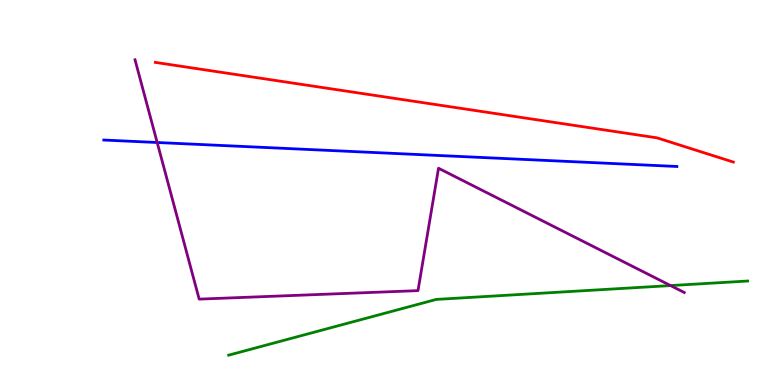[{'lines': ['blue', 'red'], 'intersections': []}, {'lines': ['green', 'red'], 'intersections': []}, {'lines': ['purple', 'red'], 'intersections': []}, {'lines': ['blue', 'green'], 'intersections': []}, {'lines': ['blue', 'purple'], 'intersections': [{'x': 2.03, 'y': 6.3}]}, {'lines': ['green', 'purple'], 'intersections': [{'x': 8.65, 'y': 2.58}]}]